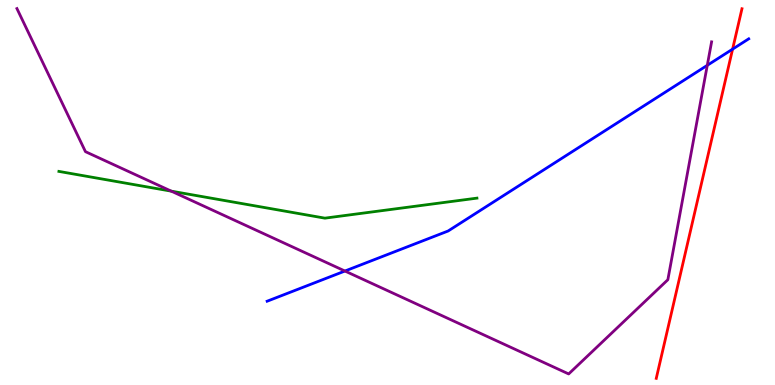[{'lines': ['blue', 'red'], 'intersections': [{'x': 9.45, 'y': 8.72}]}, {'lines': ['green', 'red'], 'intersections': []}, {'lines': ['purple', 'red'], 'intersections': []}, {'lines': ['blue', 'green'], 'intersections': []}, {'lines': ['blue', 'purple'], 'intersections': [{'x': 4.45, 'y': 2.96}, {'x': 9.13, 'y': 8.3}]}, {'lines': ['green', 'purple'], 'intersections': [{'x': 2.21, 'y': 5.03}]}]